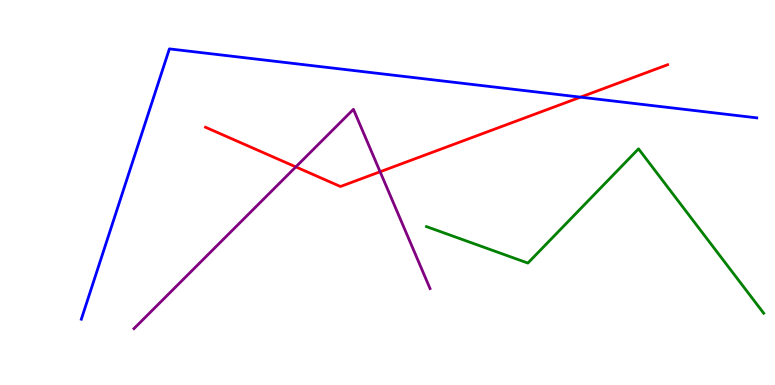[{'lines': ['blue', 'red'], 'intersections': [{'x': 7.49, 'y': 7.48}]}, {'lines': ['green', 'red'], 'intersections': []}, {'lines': ['purple', 'red'], 'intersections': [{'x': 3.82, 'y': 5.66}, {'x': 4.9, 'y': 5.54}]}, {'lines': ['blue', 'green'], 'intersections': []}, {'lines': ['blue', 'purple'], 'intersections': []}, {'lines': ['green', 'purple'], 'intersections': []}]